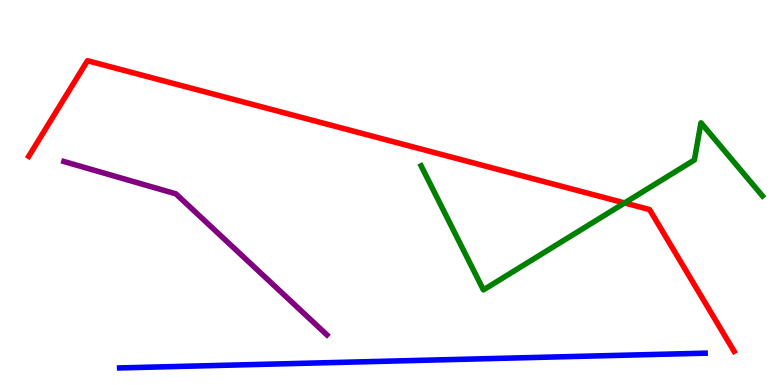[{'lines': ['blue', 'red'], 'intersections': []}, {'lines': ['green', 'red'], 'intersections': [{'x': 8.06, 'y': 4.73}]}, {'lines': ['purple', 'red'], 'intersections': []}, {'lines': ['blue', 'green'], 'intersections': []}, {'lines': ['blue', 'purple'], 'intersections': []}, {'lines': ['green', 'purple'], 'intersections': []}]